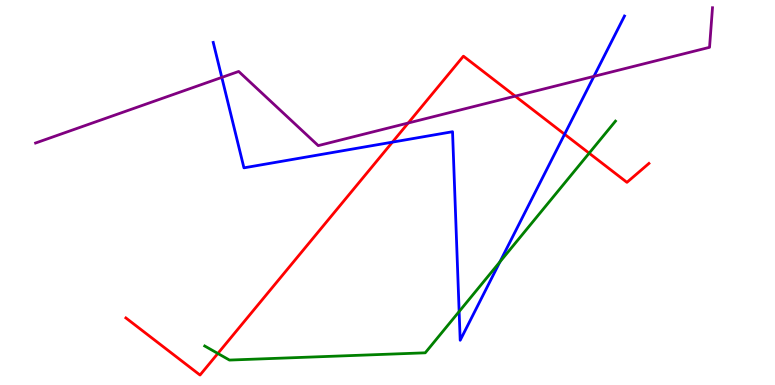[{'lines': ['blue', 'red'], 'intersections': [{'x': 5.06, 'y': 6.31}, {'x': 7.29, 'y': 6.51}]}, {'lines': ['green', 'red'], 'intersections': [{'x': 2.81, 'y': 0.819}, {'x': 7.6, 'y': 6.02}]}, {'lines': ['purple', 'red'], 'intersections': [{'x': 5.27, 'y': 6.8}, {'x': 6.65, 'y': 7.5}]}, {'lines': ['blue', 'green'], 'intersections': [{'x': 5.92, 'y': 1.91}, {'x': 6.45, 'y': 3.2}]}, {'lines': ['blue', 'purple'], 'intersections': [{'x': 2.86, 'y': 7.99}, {'x': 7.66, 'y': 8.02}]}, {'lines': ['green', 'purple'], 'intersections': []}]